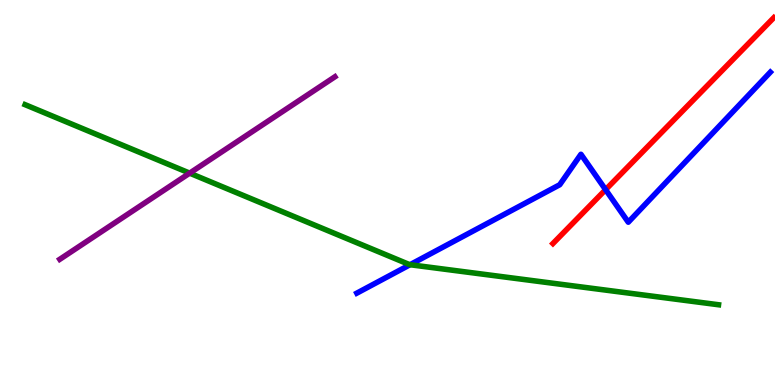[{'lines': ['blue', 'red'], 'intersections': [{'x': 7.81, 'y': 5.07}]}, {'lines': ['green', 'red'], 'intersections': []}, {'lines': ['purple', 'red'], 'intersections': []}, {'lines': ['blue', 'green'], 'intersections': [{'x': 5.29, 'y': 3.12}]}, {'lines': ['blue', 'purple'], 'intersections': []}, {'lines': ['green', 'purple'], 'intersections': [{'x': 2.45, 'y': 5.5}]}]